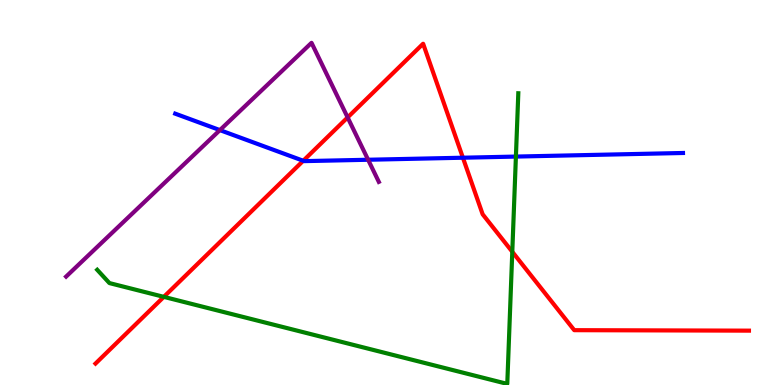[{'lines': ['blue', 'red'], 'intersections': [{'x': 3.91, 'y': 5.82}, {'x': 5.97, 'y': 5.9}]}, {'lines': ['green', 'red'], 'intersections': [{'x': 2.11, 'y': 2.29}, {'x': 6.61, 'y': 3.46}]}, {'lines': ['purple', 'red'], 'intersections': [{'x': 4.49, 'y': 6.95}]}, {'lines': ['blue', 'green'], 'intersections': [{'x': 6.66, 'y': 5.93}]}, {'lines': ['blue', 'purple'], 'intersections': [{'x': 2.84, 'y': 6.62}, {'x': 4.75, 'y': 5.85}]}, {'lines': ['green', 'purple'], 'intersections': []}]